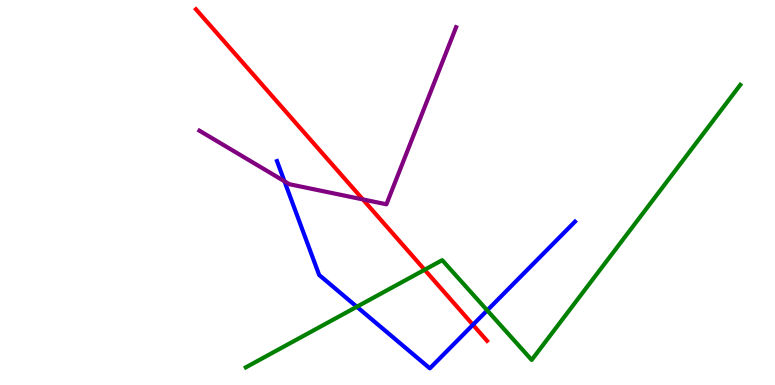[{'lines': ['blue', 'red'], 'intersections': [{'x': 6.1, 'y': 1.56}]}, {'lines': ['green', 'red'], 'intersections': [{'x': 5.48, 'y': 2.99}]}, {'lines': ['purple', 'red'], 'intersections': [{'x': 4.68, 'y': 4.82}]}, {'lines': ['blue', 'green'], 'intersections': [{'x': 4.6, 'y': 2.03}, {'x': 6.29, 'y': 1.94}]}, {'lines': ['blue', 'purple'], 'intersections': [{'x': 3.67, 'y': 5.29}]}, {'lines': ['green', 'purple'], 'intersections': []}]